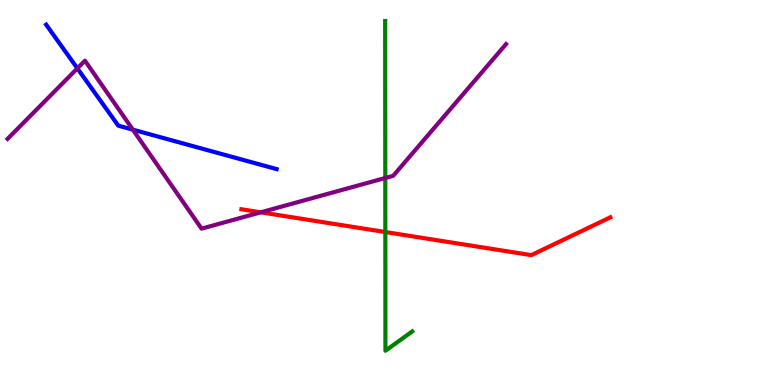[{'lines': ['blue', 'red'], 'intersections': []}, {'lines': ['green', 'red'], 'intersections': [{'x': 4.97, 'y': 3.97}]}, {'lines': ['purple', 'red'], 'intersections': [{'x': 3.37, 'y': 4.49}]}, {'lines': ['blue', 'green'], 'intersections': []}, {'lines': ['blue', 'purple'], 'intersections': [{'x': 0.998, 'y': 8.22}, {'x': 1.71, 'y': 6.63}]}, {'lines': ['green', 'purple'], 'intersections': [{'x': 4.97, 'y': 5.38}]}]